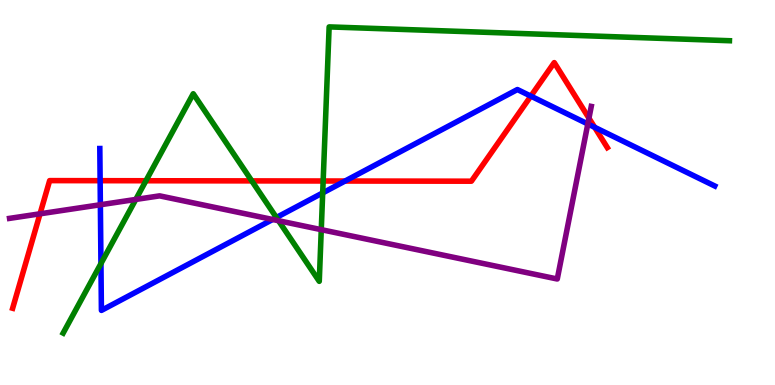[{'lines': ['blue', 'red'], 'intersections': [{'x': 1.29, 'y': 5.31}, {'x': 4.45, 'y': 5.3}, {'x': 6.85, 'y': 7.5}, {'x': 7.67, 'y': 6.69}]}, {'lines': ['green', 'red'], 'intersections': [{'x': 1.88, 'y': 5.31}, {'x': 3.25, 'y': 5.3}, {'x': 4.17, 'y': 5.3}]}, {'lines': ['purple', 'red'], 'intersections': [{'x': 0.517, 'y': 4.45}, {'x': 7.6, 'y': 6.93}]}, {'lines': ['blue', 'green'], 'intersections': [{'x': 1.3, 'y': 3.15}, {'x': 3.57, 'y': 4.35}, {'x': 4.16, 'y': 4.99}]}, {'lines': ['blue', 'purple'], 'intersections': [{'x': 1.3, 'y': 4.68}, {'x': 3.52, 'y': 4.3}, {'x': 7.58, 'y': 6.78}]}, {'lines': ['green', 'purple'], 'intersections': [{'x': 1.75, 'y': 4.82}, {'x': 3.59, 'y': 4.27}, {'x': 4.15, 'y': 4.03}]}]